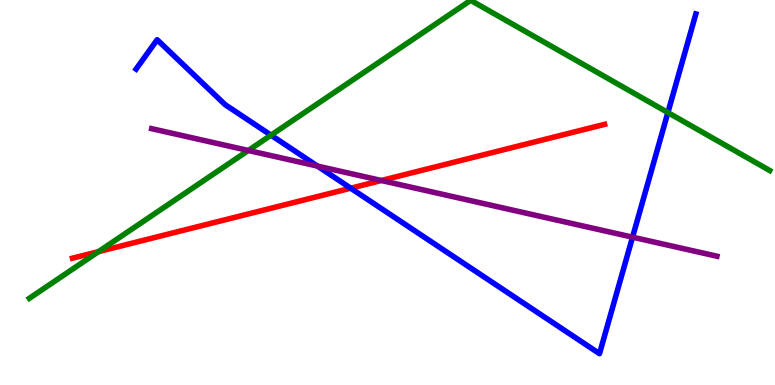[{'lines': ['blue', 'red'], 'intersections': [{'x': 4.53, 'y': 5.11}]}, {'lines': ['green', 'red'], 'intersections': [{'x': 1.27, 'y': 3.46}]}, {'lines': ['purple', 'red'], 'intersections': [{'x': 4.92, 'y': 5.31}]}, {'lines': ['blue', 'green'], 'intersections': [{'x': 3.5, 'y': 6.49}, {'x': 8.62, 'y': 7.08}]}, {'lines': ['blue', 'purple'], 'intersections': [{'x': 4.1, 'y': 5.69}, {'x': 8.16, 'y': 3.84}]}, {'lines': ['green', 'purple'], 'intersections': [{'x': 3.2, 'y': 6.09}]}]